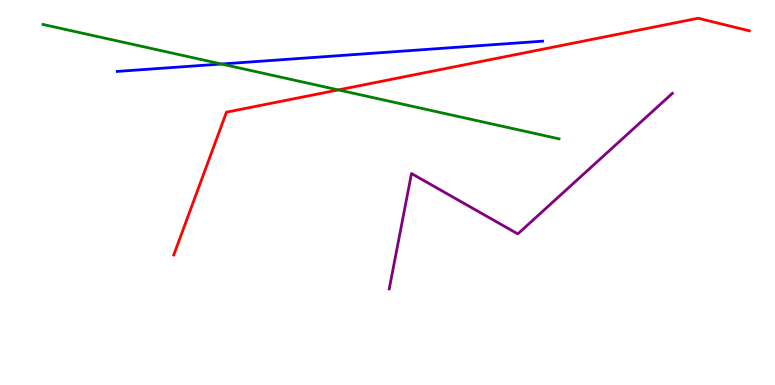[{'lines': ['blue', 'red'], 'intersections': []}, {'lines': ['green', 'red'], 'intersections': [{'x': 4.37, 'y': 7.66}]}, {'lines': ['purple', 'red'], 'intersections': []}, {'lines': ['blue', 'green'], 'intersections': [{'x': 2.86, 'y': 8.34}]}, {'lines': ['blue', 'purple'], 'intersections': []}, {'lines': ['green', 'purple'], 'intersections': []}]